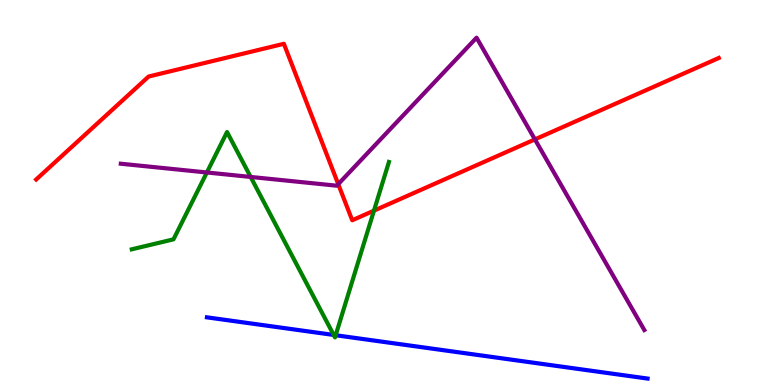[{'lines': ['blue', 'red'], 'intersections': []}, {'lines': ['green', 'red'], 'intersections': [{'x': 4.83, 'y': 4.53}]}, {'lines': ['purple', 'red'], 'intersections': [{'x': 4.36, 'y': 5.22}, {'x': 6.9, 'y': 6.38}]}, {'lines': ['blue', 'green'], 'intersections': [{'x': 4.31, 'y': 1.3}, {'x': 4.33, 'y': 1.29}]}, {'lines': ['blue', 'purple'], 'intersections': []}, {'lines': ['green', 'purple'], 'intersections': [{'x': 2.67, 'y': 5.52}, {'x': 3.23, 'y': 5.4}]}]